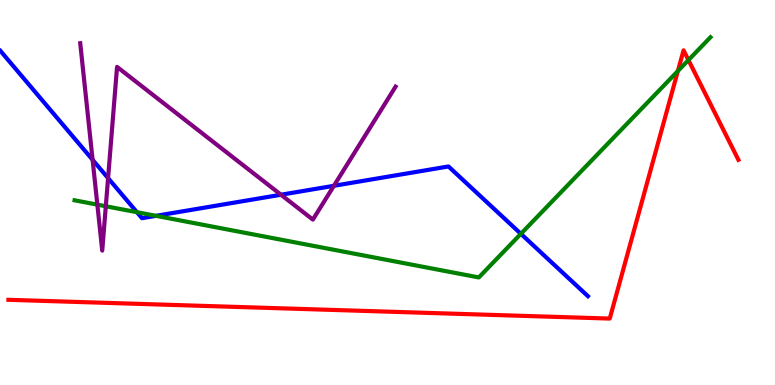[{'lines': ['blue', 'red'], 'intersections': []}, {'lines': ['green', 'red'], 'intersections': [{'x': 8.75, 'y': 8.15}, {'x': 8.88, 'y': 8.44}]}, {'lines': ['purple', 'red'], 'intersections': []}, {'lines': ['blue', 'green'], 'intersections': [{'x': 1.77, 'y': 4.49}, {'x': 2.01, 'y': 4.39}, {'x': 6.72, 'y': 3.93}]}, {'lines': ['blue', 'purple'], 'intersections': [{'x': 1.19, 'y': 5.85}, {'x': 1.39, 'y': 5.37}, {'x': 3.63, 'y': 4.94}, {'x': 4.31, 'y': 5.17}]}, {'lines': ['green', 'purple'], 'intersections': [{'x': 1.26, 'y': 4.68}, {'x': 1.37, 'y': 4.64}]}]